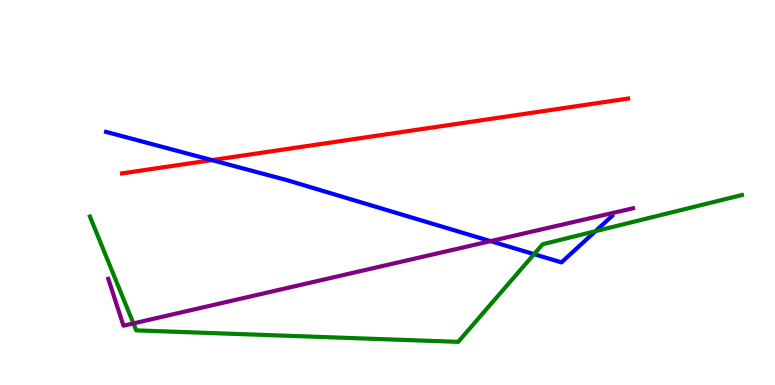[{'lines': ['blue', 'red'], 'intersections': [{'x': 2.73, 'y': 5.84}]}, {'lines': ['green', 'red'], 'intersections': []}, {'lines': ['purple', 'red'], 'intersections': []}, {'lines': ['blue', 'green'], 'intersections': [{'x': 6.89, 'y': 3.4}, {'x': 7.68, 'y': 4.0}]}, {'lines': ['blue', 'purple'], 'intersections': [{'x': 6.33, 'y': 3.74}]}, {'lines': ['green', 'purple'], 'intersections': [{'x': 1.72, 'y': 1.6}]}]